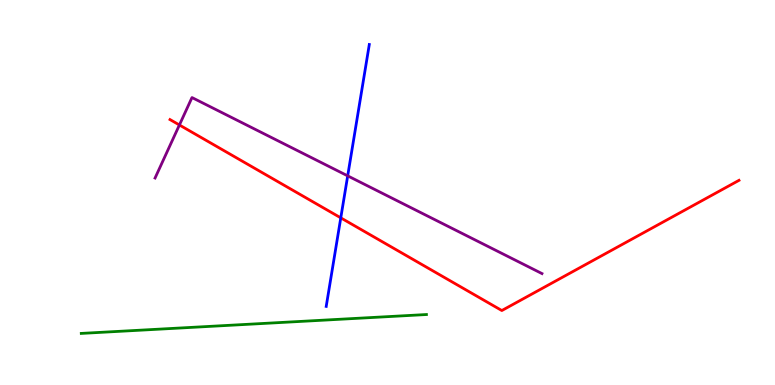[{'lines': ['blue', 'red'], 'intersections': [{'x': 4.4, 'y': 4.34}]}, {'lines': ['green', 'red'], 'intersections': []}, {'lines': ['purple', 'red'], 'intersections': [{'x': 2.31, 'y': 6.75}]}, {'lines': ['blue', 'green'], 'intersections': []}, {'lines': ['blue', 'purple'], 'intersections': [{'x': 4.49, 'y': 5.43}]}, {'lines': ['green', 'purple'], 'intersections': []}]